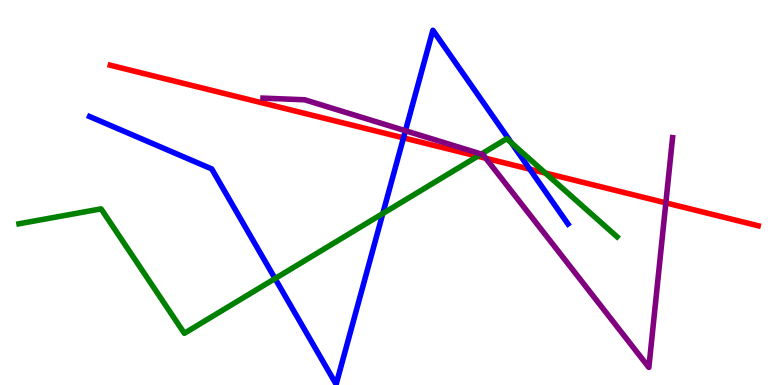[{'lines': ['blue', 'red'], 'intersections': [{'x': 5.21, 'y': 6.42}, {'x': 6.84, 'y': 5.61}]}, {'lines': ['green', 'red'], 'intersections': [{'x': 6.16, 'y': 5.94}, {'x': 7.04, 'y': 5.51}]}, {'lines': ['purple', 'red'], 'intersections': [{'x': 6.27, 'y': 5.89}, {'x': 8.59, 'y': 4.73}]}, {'lines': ['blue', 'green'], 'intersections': [{'x': 3.55, 'y': 2.76}, {'x': 4.94, 'y': 4.45}, {'x': 6.6, 'y': 6.29}]}, {'lines': ['blue', 'purple'], 'intersections': [{'x': 5.23, 'y': 6.6}]}, {'lines': ['green', 'purple'], 'intersections': [{'x': 6.21, 'y': 6.0}]}]